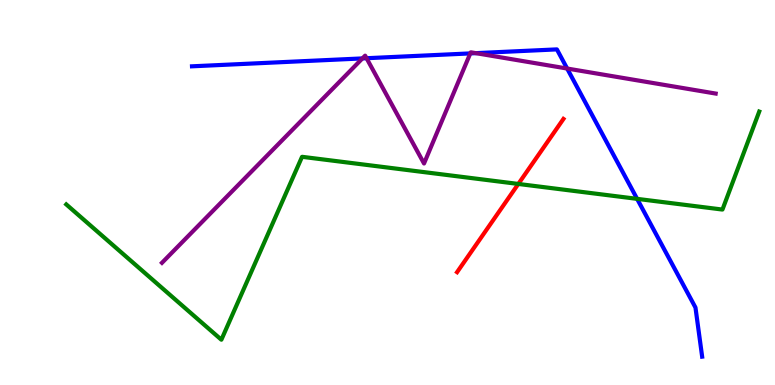[{'lines': ['blue', 'red'], 'intersections': []}, {'lines': ['green', 'red'], 'intersections': [{'x': 6.69, 'y': 5.22}]}, {'lines': ['purple', 'red'], 'intersections': []}, {'lines': ['blue', 'green'], 'intersections': [{'x': 8.22, 'y': 4.83}]}, {'lines': ['blue', 'purple'], 'intersections': [{'x': 4.68, 'y': 8.48}, {'x': 4.73, 'y': 8.49}, {'x': 6.07, 'y': 8.61}, {'x': 6.14, 'y': 8.62}, {'x': 7.32, 'y': 8.22}]}, {'lines': ['green', 'purple'], 'intersections': []}]